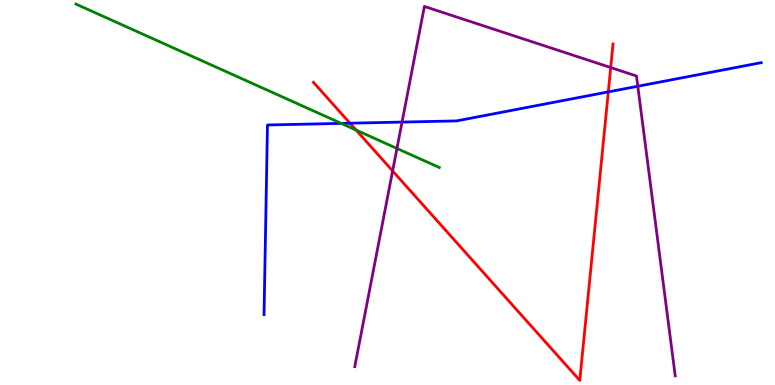[{'lines': ['blue', 'red'], 'intersections': [{'x': 4.52, 'y': 6.8}, {'x': 7.85, 'y': 7.61}]}, {'lines': ['green', 'red'], 'intersections': [{'x': 4.6, 'y': 6.62}]}, {'lines': ['purple', 'red'], 'intersections': [{'x': 5.07, 'y': 5.56}, {'x': 7.88, 'y': 8.25}]}, {'lines': ['blue', 'green'], 'intersections': [{'x': 4.4, 'y': 6.79}]}, {'lines': ['blue', 'purple'], 'intersections': [{'x': 5.19, 'y': 6.83}, {'x': 8.23, 'y': 7.76}]}, {'lines': ['green', 'purple'], 'intersections': [{'x': 5.12, 'y': 6.14}]}]